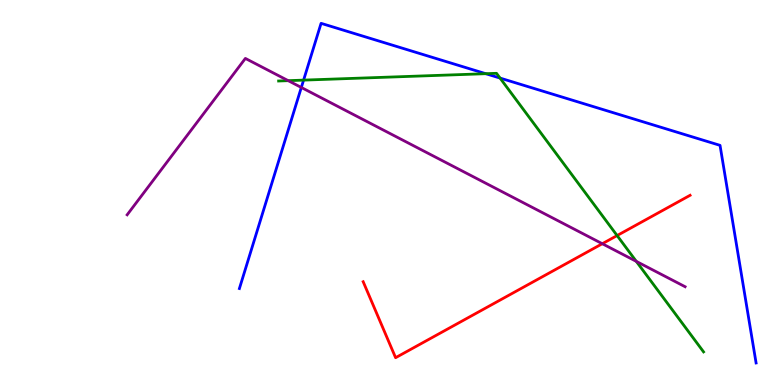[{'lines': ['blue', 'red'], 'intersections': []}, {'lines': ['green', 'red'], 'intersections': [{'x': 7.96, 'y': 3.88}]}, {'lines': ['purple', 'red'], 'intersections': [{'x': 7.77, 'y': 3.67}]}, {'lines': ['blue', 'green'], 'intersections': [{'x': 3.92, 'y': 7.92}, {'x': 6.27, 'y': 8.09}, {'x': 6.45, 'y': 7.97}]}, {'lines': ['blue', 'purple'], 'intersections': [{'x': 3.89, 'y': 7.73}]}, {'lines': ['green', 'purple'], 'intersections': [{'x': 3.72, 'y': 7.9}, {'x': 8.21, 'y': 3.21}]}]